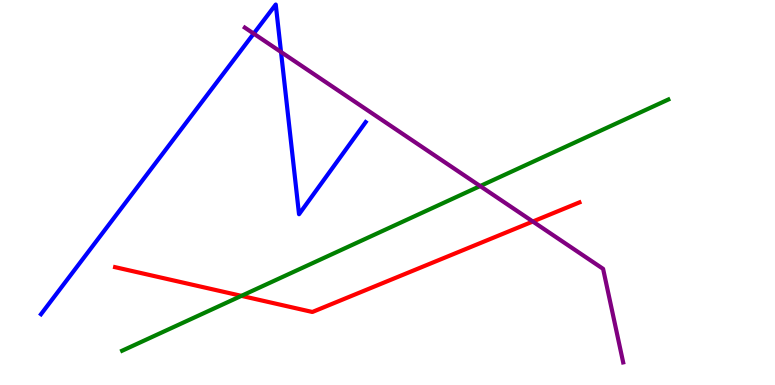[{'lines': ['blue', 'red'], 'intersections': []}, {'lines': ['green', 'red'], 'intersections': [{'x': 3.11, 'y': 2.32}]}, {'lines': ['purple', 'red'], 'intersections': [{'x': 6.88, 'y': 4.25}]}, {'lines': ['blue', 'green'], 'intersections': []}, {'lines': ['blue', 'purple'], 'intersections': [{'x': 3.27, 'y': 9.13}, {'x': 3.63, 'y': 8.65}]}, {'lines': ['green', 'purple'], 'intersections': [{'x': 6.2, 'y': 5.17}]}]